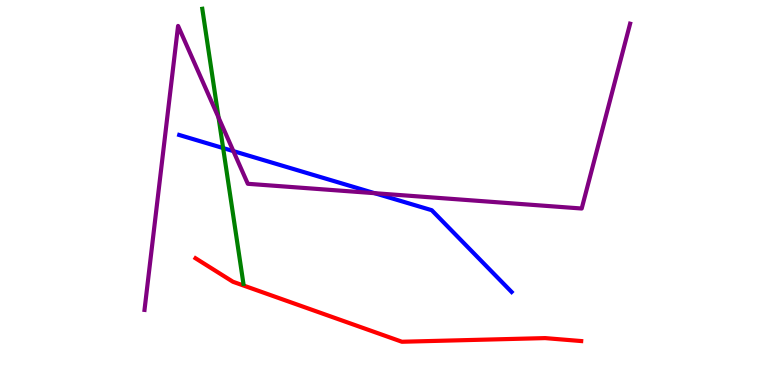[{'lines': ['blue', 'red'], 'intersections': []}, {'lines': ['green', 'red'], 'intersections': []}, {'lines': ['purple', 'red'], 'intersections': []}, {'lines': ['blue', 'green'], 'intersections': [{'x': 2.88, 'y': 6.15}]}, {'lines': ['blue', 'purple'], 'intersections': [{'x': 3.01, 'y': 6.08}, {'x': 4.83, 'y': 4.98}]}, {'lines': ['green', 'purple'], 'intersections': [{'x': 2.82, 'y': 6.95}]}]